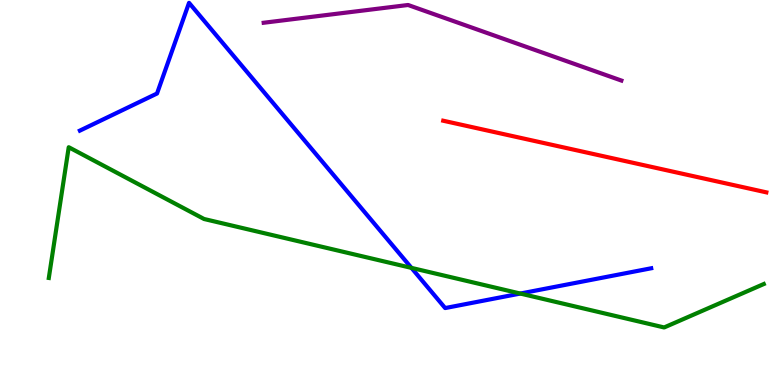[{'lines': ['blue', 'red'], 'intersections': []}, {'lines': ['green', 'red'], 'intersections': []}, {'lines': ['purple', 'red'], 'intersections': []}, {'lines': ['blue', 'green'], 'intersections': [{'x': 5.31, 'y': 3.04}, {'x': 6.71, 'y': 2.38}]}, {'lines': ['blue', 'purple'], 'intersections': []}, {'lines': ['green', 'purple'], 'intersections': []}]